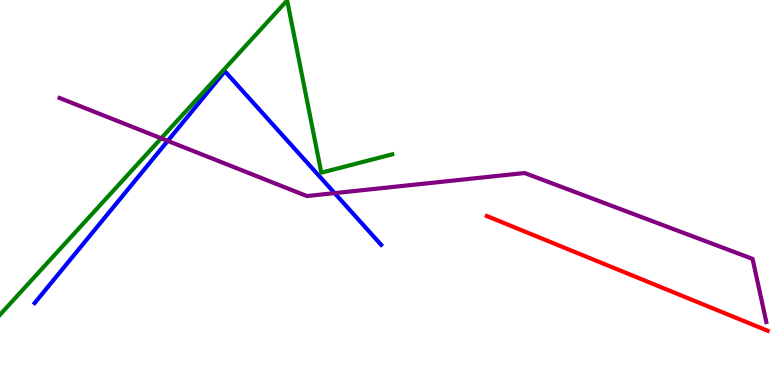[{'lines': ['blue', 'red'], 'intersections': []}, {'lines': ['green', 'red'], 'intersections': []}, {'lines': ['purple', 'red'], 'intersections': []}, {'lines': ['blue', 'green'], 'intersections': []}, {'lines': ['blue', 'purple'], 'intersections': [{'x': 2.16, 'y': 6.34}, {'x': 4.32, 'y': 4.98}]}, {'lines': ['green', 'purple'], 'intersections': [{'x': 2.08, 'y': 6.41}]}]